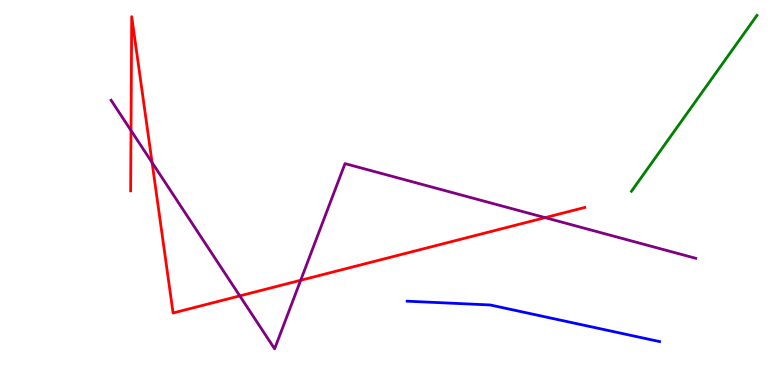[{'lines': ['blue', 'red'], 'intersections': []}, {'lines': ['green', 'red'], 'intersections': []}, {'lines': ['purple', 'red'], 'intersections': [{'x': 1.69, 'y': 6.61}, {'x': 1.96, 'y': 5.78}, {'x': 3.09, 'y': 2.31}, {'x': 3.88, 'y': 2.72}, {'x': 7.03, 'y': 4.35}]}, {'lines': ['blue', 'green'], 'intersections': []}, {'lines': ['blue', 'purple'], 'intersections': []}, {'lines': ['green', 'purple'], 'intersections': []}]